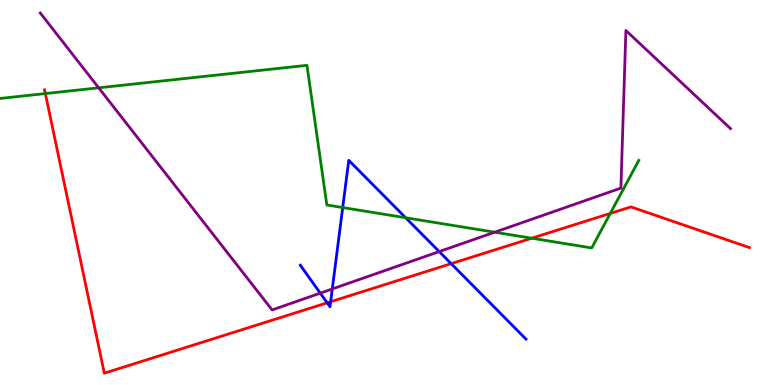[{'lines': ['blue', 'red'], 'intersections': [{'x': 4.22, 'y': 2.13}, {'x': 4.27, 'y': 2.16}, {'x': 5.82, 'y': 3.15}]}, {'lines': ['green', 'red'], 'intersections': [{'x': 0.585, 'y': 7.57}, {'x': 6.86, 'y': 3.81}, {'x': 7.87, 'y': 4.46}]}, {'lines': ['purple', 'red'], 'intersections': []}, {'lines': ['blue', 'green'], 'intersections': [{'x': 4.42, 'y': 4.61}, {'x': 5.23, 'y': 4.34}]}, {'lines': ['blue', 'purple'], 'intersections': [{'x': 4.13, 'y': 2.39}, {'x': 4.29, 'y': 2.49}, {'x': 5.67, 'y': 3.47}]}, {'lines': ['green', 'purple'], 'intersections': [{'x': 1.27, 'y': 7.72}, {'x': 6.38, 'y': 3.97}]}]